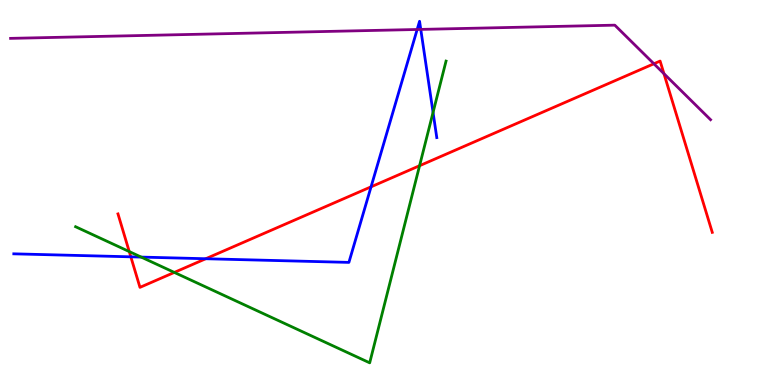[{'lines': ['blue', 'red'], 'intersections': [{'x': 1.69, 'y': 3.33}, {'x': 2.65, 'y': 3.28}, {'x': 4.79, 'y': 5.15}]}, {'lines': ['green', 'red'], 'intersections': [{'x': 1.67, 'y': 3.47}, {'x': 2.25, 'y': 2.92}, {'x': 5.41, 'y': 5.7}]}, {'lines': ['purple', 'red'], 'intersections': [{'x': 8.44, 'y': 8.34}, {'x': 8.57, 'y': 8.09}]}, {'lines': ['blue', 'green'], 'intersections': [{'x': 1.82, 'y': 3.32}, {'x': 5.59, 'y': 7.08}]}, {'lines': ['blue', 'purple'], 'intersections': [{'x': 5.38, 'y': 9.23}, {'x': 5.43, 'y': 9.24}]}, {'lines': ['green', 'purple'], 'intersections': []}]